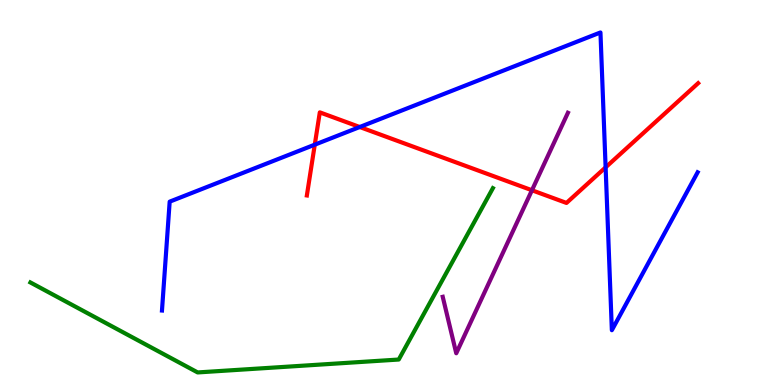[{'lines': ['blue', 'red'], 'intersections': [{'x': 4.06, 'y': 6.24}, {'x': 4.64, 'y': 6.7}, {'x': 7.81, 'y': 5.65}]}, {'lines': ['green', 'red'], 'intersections': []}, {'lines': ['purple', 'red'], 'intersections': [{'x': 6.86, 'y': 5.06}]}, {'lines': ['blue', 'green'], 'intersections': []}, {'lines': ['blue', 'purple'], 'intersections': []}, {'lines': ['green', 'purple'], 'intersections': []}]